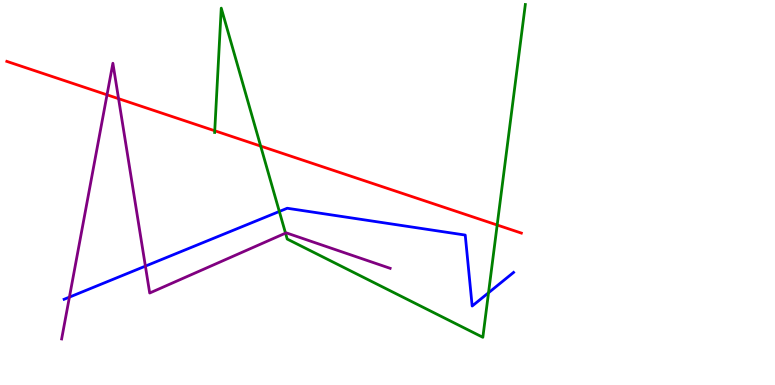[{'lines': ['blue', 'red'], 'intersections': []}, {'lines': ['green', 'red'], 'intersections': [{'x': 2.77, 'y': 6.6}, {'x': 3.36, 'y': 6.21}, {'x': 6.42, 'y': 4.16}]}, {'lines': ['purple', 'red'], 'intersections': [{'x': 1.38, 'y': 7.54}, {'x': 1.53, 'y': 7.44}]}, {'lines': ['blue', 'green'], 'intersections': [{'x': 3.6, 'y': 4.51}, {'x': 6.3, 'y': 2.4}]}, {'lines': ['blue', 'purple'], 'intersections': [{'x': 0.896, 'y': 2.28}, {'x': 1.88, 'y': 3.09}]}, {'lines': ['green', 'purple'], 'intersections': [{'x': 3.68, 'y': 3.94}]}]